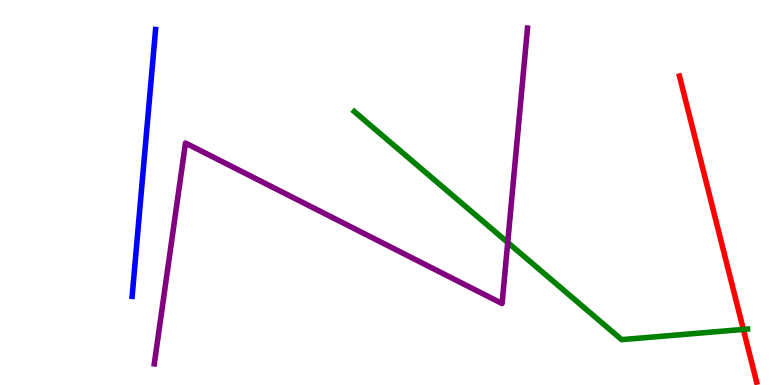[{'lines': ['blue', 'red'], 'intersections': []}, {'lines': ['green', 'red'], 'intersections': [{'x': 9.59, 'y': 1.44}]}, {'lines': ['purple', 'red'], 'intersections': []}, {'lines': ['blue', 'green'], 'intersections': []}, {'lines': ['blue', 'purple'], 'intersections': []}, {'lines': ['green', 'purple'], 'intersections': [{'x': 6.55, 'y': 3.7}]}]